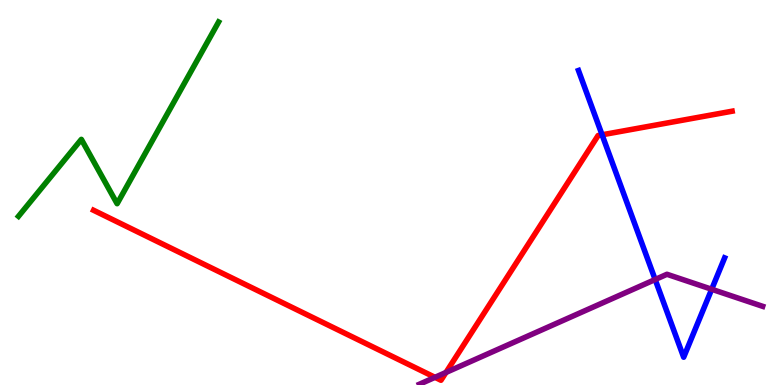[{'lines': ['blue', 'red'], 'intersections': [{'x': 7.77, 'y': 6.5}]}, {'lines': ['green', 'red'], 'intersections': []}, {'lines': ['purple', 'red'], 'intersections': [{'x': 5.61, 'y': 0.199}, {'x': 5.75, 'y': 0.326}]}, {'lines': ['blue', 'green'], 'intersections': []}, {'lines': ['blue', 'purple'], 'intersections': [{'x': 8.45, 'y': 2.74}, {'x': 9.18, 'y': 2.49}]}, {'lines': ['green', 'purple'], 'intersections': []}]